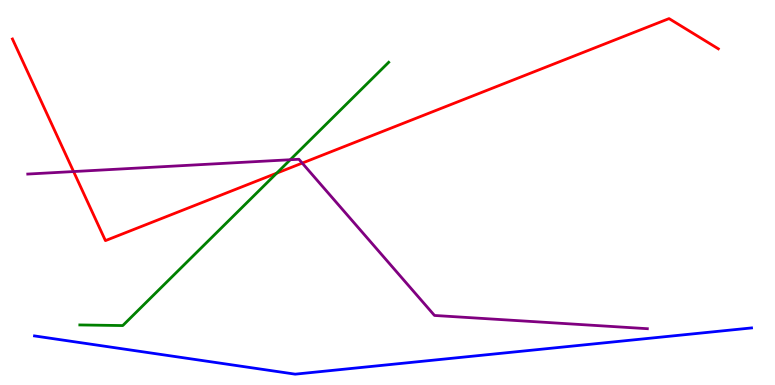[{'lines': ['blue', 'red'], 'intersections': []}, {'lines': ['green', 'red'], 'intersections': [{'x': 3.57, 'y': 5.5}]}, {'lines': ['purple', 'red'], 'intersections': [{'x': 0.949, 'y': 5.54}, {'x': 3.9, 'y': 5.76}]}, {'lines': ['blue', 'green'], 'intersections': []}, {'lines': ['blue', 'purple'], 'intersections': []}, {'lines': ['green', 'purple'], 'intersections': [{'x': 3.75, 'y': 5.85}]}]